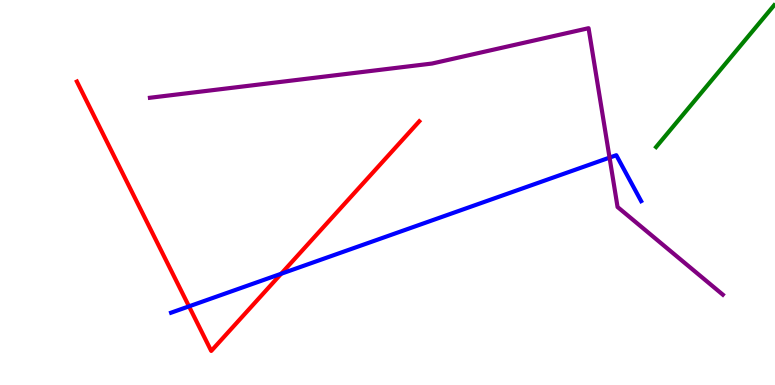[{'lines': ['blue', 'red'], 'intersections': [{'x': 2.44, 'y': 2.04}, {'x': 3.63, 'y': 2.89}]}, {'lines': ['green', 'red'], 'intersections': []}, {'lines': ['purple', 'red'], 'intersections': []}, {'lines': ['blue', 'green'], 'intersections': []}, {'lines': ['blue', 'purple'], 'intersections': [{'x': 7.87, 'y': 5.91}]}, {'lines': ['green', 'purple'], 'intersections': []}]